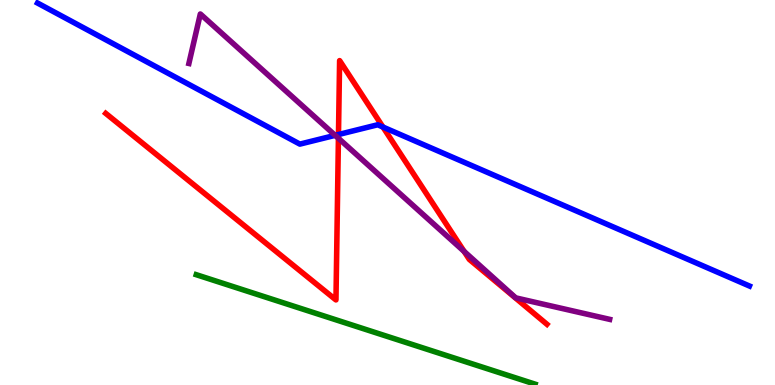[{'lines': ['blue', 'red'], 'intersections': [{'x': 4.37, 'y': 6.51}, {'x': 4.94, 'y': 6.7}]}, {'lines': ['green', 'red'], 'intersections': []}, {'lines': ['purple', 'red'], 'intersections': [{'x': 4.37, 'y': 6.41}, {'x': 5.99, 'y': 3.47}]}, {'lines': ['blue', 'green'], 'intersections': []}, {'lines': ['blue', 'purple'], 'intersections': [{'x': 4.32, 'y': 6.48}]}, {'lines': ['green', 'purple'], 'intersections': []}]